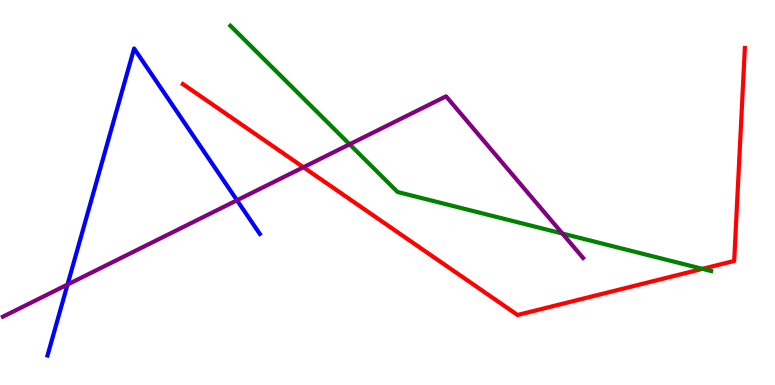[{'lines': ['blue', 'red'], 'intersections': []}, {'lines': ['green', 'red'], 'intersections': [{'x': 9.06, 'y': 3.02}]}, {'lines': ['purple', 'red'], 'intersections': [{'x': 3.92, 'y': 5.66}]}, {'lines': ['blue', 'green'], 'intersections': []}, {'lines': ['blue', 'purple'], 'intersections': [{'x': 0.871, 'y': 2.61}, {'x': 3.06, 'y': 4.8}]}, {'lines': ['green', 'purple'], 'intersections': [{'x': 4.51, 'y': 6.25}, {'x': 7.26, 'y': 3.93}]}]